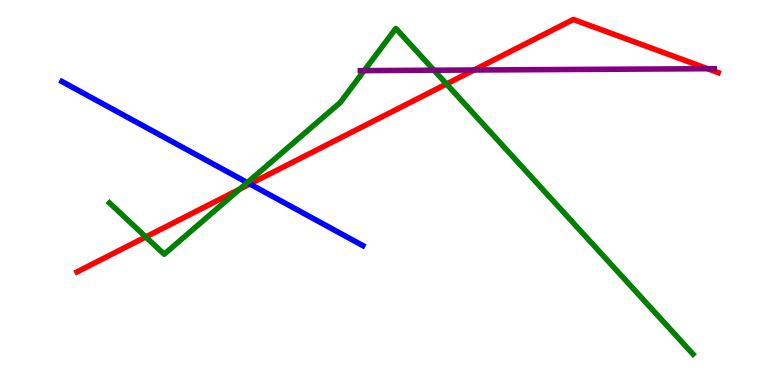[{'lines': ['blue', 'red'], 'intersections': [{'x': 3.22, 'y': 5.22}]}, {'lines': ['green', 'red'], 'intersections': [{'x': 1.88, 'y': 3.85}, {'x': 3.09, 'y': 5.09}, {'x': 5.76, 'y': 7.82}]}, {'lines': ['purple', 'red'], 'intersections': [{'x': 6.12, 'y': 8.18}, {'x': 9.13, 'y': 8.22}]}, {'lines': ['blue', 'green'], 'intersections': [{'x': 3.19, 'y': 5.26}]}, {'lines': ['blue', 'purple'], 'intersections': []}, {'lines': ['green', 'purple'], 'intersections': [{'x': 4.7, 'y': 8.17}, {'x': 5.6, 'y': 8.18}]}]